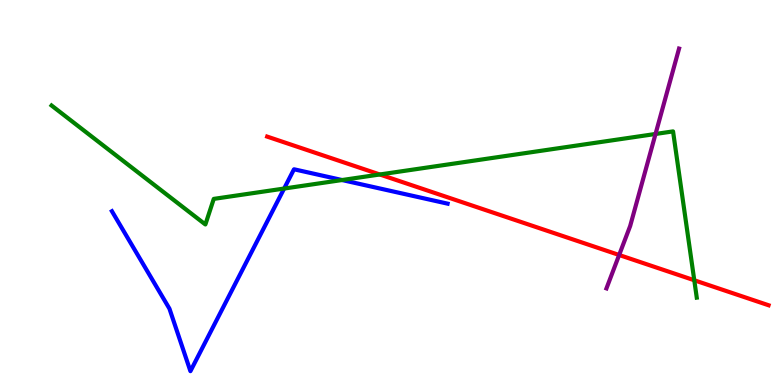[{'lines': ['blue', 'red'], 'intersections': []}, {'lines': ['green', 'red'], 'intersections': [{'x': 4.9, 'y': 5.47}, {'x': 8.96, 'y': 2.72}]}, {'lines': ['purple', 'red'], 'intersections': [{'x': 7.99, 'y': 3.38}]}, {'lines': ['blue', 'green'], 'intersections': [{'x': 3.67, 'y': 5.1}, {'x': 4.41, 'y': 5.32}]}, {'lines': ['blue', 'purple'], 'intersections': []}, {'lines': ['green', 'purple'], 'intersections': [{'x': 8.46, 'y': 6.52}]}]